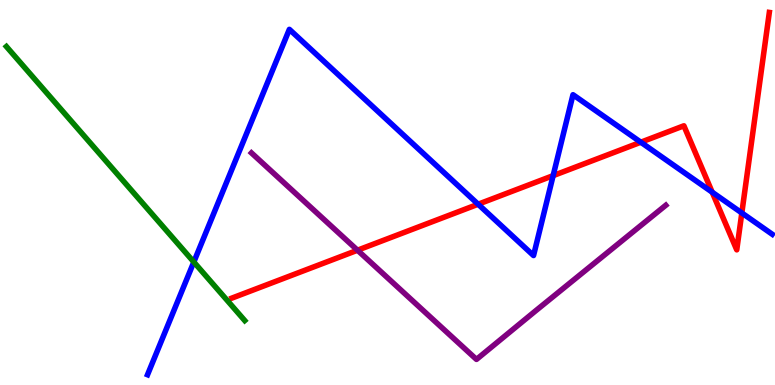[{'lines': ['blue', 'red'], 'intersections': [{'x': 6.17, 'y': 4.7}, {'x': 7.14, 'y': 5.44}, {'x': 8.27, 'y': 6.31}, {'x': 9.19, 'y': 5.01}, {'x': 9.57, 'y': 4.47}]}, {'lines': ['green', 'red'], 'intersections': []}, {'lines': ['purple', 'red'], 'intersections': [{'x': 4.61, 'y': 3.5}]}, {'lines': ['blue', 'green'], 'intersections': [{'x': 2.5, 'y': 3.19}]}, {'lines': ['blue', 'purple'], 'intersections': []}, {'lines': ['green', 'purple'], 'intersections': []}]